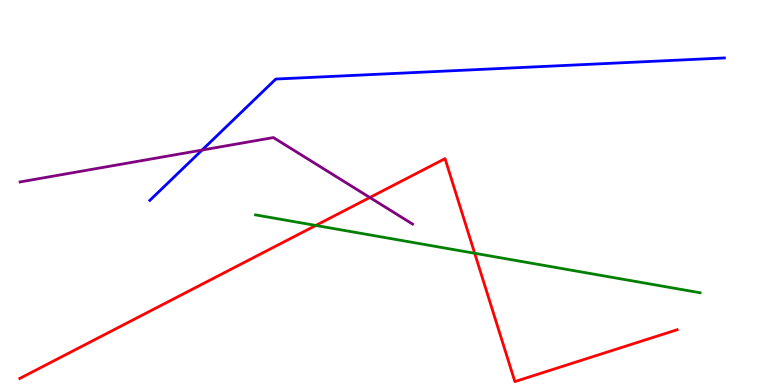[{'lines': ['blue', 'red'], 'intersections': []}, {'lines': ['green', 'red'], 'intersections': [{'x': 4.07, 'y': 4.14}, {'x': 6.12, 'y': 3.42}]}, {'lines': ['purple', 'red'], 'intersections': [{'x': 4.77, 'y': 4.87}]}, {'lines': ['blue', 'green'], 'intersections': []}, {'lines': ['blue', 'purple'], 'intersections': [{'x': 2.61, 'y': 6.1}]}, {'lines': ['green', 'purple'], 'intersections': []}]